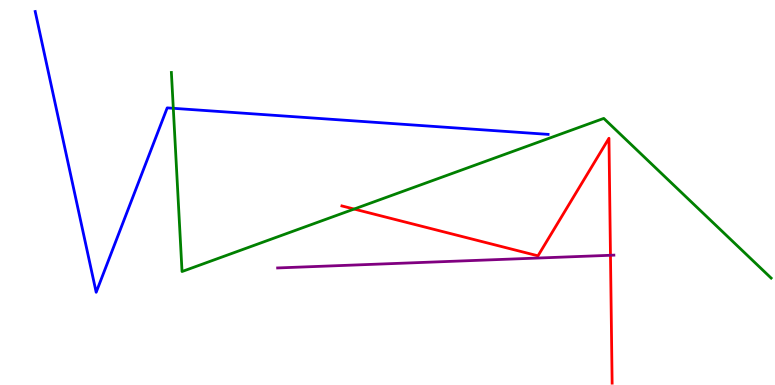[{'lines': ['blue', 'red'], 'intersections': []}, {'lines': ['green', 'red'], 'intersections': [{'x': 4.57, 'y': 4.57}]}, {'lines': ['purple', 'red'], 'intersections': [{'x': 7.88, 'y': 3.37}]}, {'lines': ['blue', 'green'], 'intersections': [{'x': 2.24, 'y': 7.19}]}, {'lines': ['blue', 'purple'], 'intersections': []}, {'lines': ['green', 'purple'], 'intersections': []}]